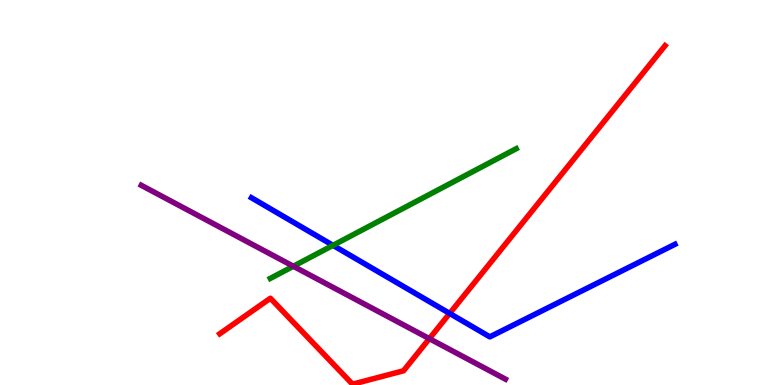[{'lines': ['blue', 'red'], 'intersections': [{'x': 5.8, 'y': 1.86}]}, {'lines': ['green', 'red'], 'intersections': []}, {'lines': ['purple', 'red'], 'intersections': [{'x': 5.54, 'y': 1.2}]}, {'lines': ['blue', 'green'], 'intersections': [{'x': 4.3, 'y': 3.63}]}, {'lines': ['blue', 'purple'], 'intersections': []}, {'lines': ['green', 'purple'], 'intersections': [{'x': 3.79, 'y': 3.08}]}]